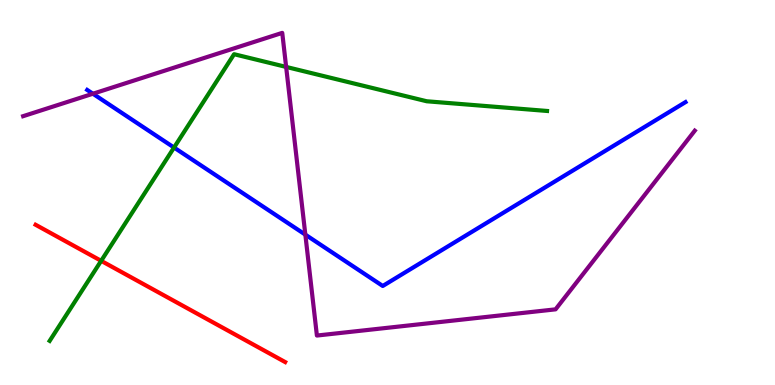[{'lines': ['blue', 'red'], 'intersections': []}, {'lines': ['green', 'red'], 'intersections': [{'x': 1.31, 'y': 3.23}]}, {'lines': ['purple', 'red'], 'intersections': []}, {'lines': ['blue', 'green'], 'intersections': [{'x': 2.25, 'y': 6.17}]}, {'lines': ['blue', 'purple'], 'intersections': [{'x': 1.2, 'y': 7.57}, {'x': 3.94, 'y': 3.91}]}, {'lines': ['green', 'purple'], 'intersections': [{'x': 3.69, 'y': 8.26}]}]